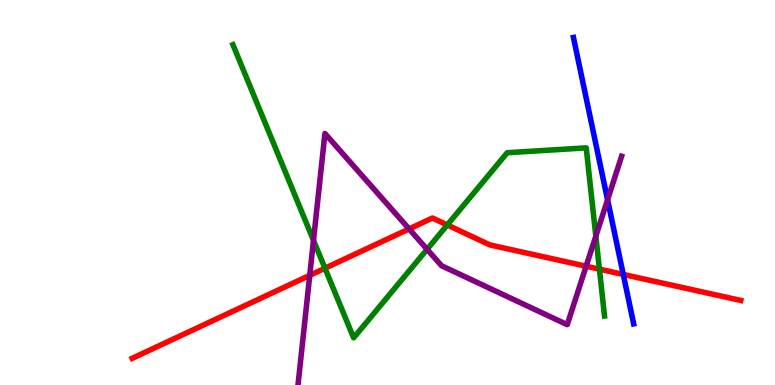[{'lines': ['blue', 'red'], 'intersections': [{'x': 8.04, 'y': 2.87}]}, {'lines': ['green', 'red'], 'intersections': [{'x': 4.19, 'y': 3.03}, {'x': 5.77, 'y': 4.16}, {'x': 7.73, 'y': 3.01}]}, {'lines': ['purple', 'red'], 'intersections': [{'x': 4.0, 'y': 2.85}, {'x': 5.28, 'y': 4.05}, {'x': 7.56, 'y': 3.09}]}, {'lines': ['blue', 'green'], 'intersections': []}, {'lines': ['blue', 'purple'], 'intersections': [{'x': 7.84, 'y': 4.81}]}, {'lines': ['green', 'purple'], 'intersections': [{'x': 4.04, 'y': 3.76}, {'x': 5.51, 'y': 3.52}, {'x': 7.69, 'y': 3.87}]}]